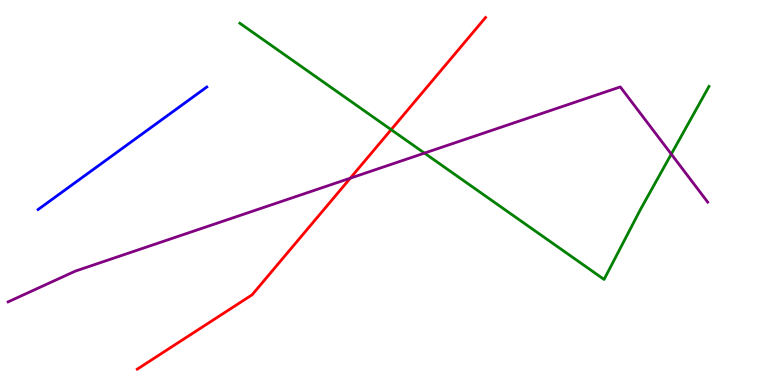[{'lines': ['blue', 'red'], 'intersections': []}, {'lines': ['green', 'red'], 'intersections': [{'x': 5.05, 'y': 6.63}]}, {'lines': ['purple', 'red'], 'intersections': [{'x': 4.52, 'y': 5.37}]}, {'lines': ['blue', 'green'], 'intersections': []}, {'lines': ['blue', 'purple'], 'intersections': []}, {'lines': ['green', 'purple'], 'intersections': [{'x': 5.48, 'y': 6.02}, {'x': 8.66, 'y': 6.0}]}]